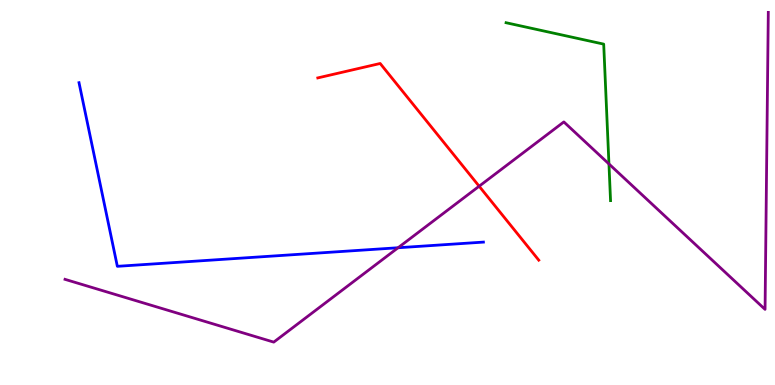[{'lines': ['blue', 'red'], 'intersections': []}, {'lines': ['green', 'red'], 'intersections': []}, {'lines': ['purple', 'red'], 'intersections': [{'x': 6.18, 'y': 5.16}]}, {'lines': ['blue', 'green'], 'intersections': []}, {'lines': ['blue', 'purple'], 'intersections': [{'x': 5.14, 'y': 3.56}]}, {'lines': ['green', 'purple'], 'intersections': [{'x': 7.86, 'y': 5.74}]}]